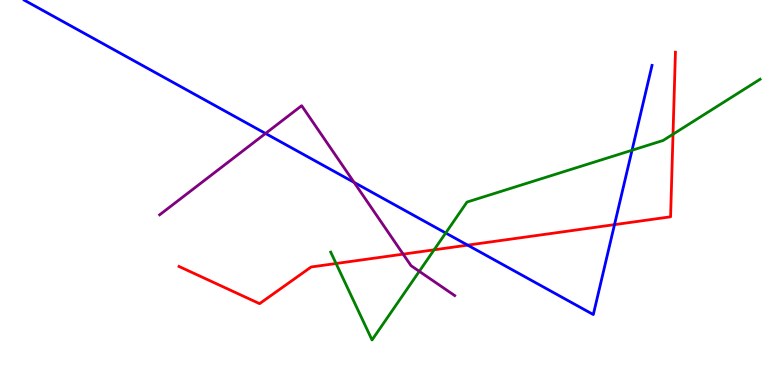[{'lines': ['blue', 'red'], 'intersections': [{'x': 6.03, 'y': 3.63}, {'x': 7.93, 'y': 4.17}]}, {'lines': ['green', 'red'], 'intersections': [{'x': 4.34, 'y': 3.16}, {'x': 5.6, 'y': 3.51}, {'x': 8.68, 'y': 6.51}]}, {'lines': ['purple', 'red'], 'intersections': [{'x': 5.2, 'y': 3.4}]}, {'lines': ['blue', 'green'], 'intersections': [{'x': 5.75, 'y': 3.95}, {'x': 8.16, 'y': 6.1}]}, {'lines': ['blue', 'purple'], 'intersections': [{'x': 3.43, 'y': 6.53}, {'x': 4.57, 'y': 5.26}]}, {'lines': ['green', 'purple'], 'intersections': [{'x': 5.41, 'y': 2.95}]}]